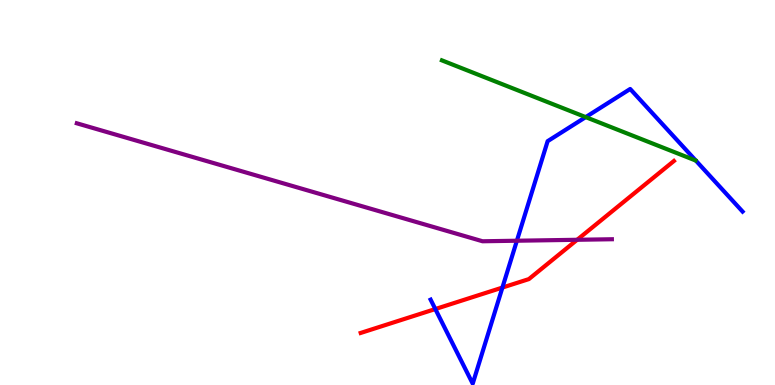[{'lines': ['blue', 'red'], 'intersections': [{'x': 5.62, 'y': 1.97}, {'x': 6.48, 'y': 2.53}]}, {'lines': ['green', 'red'], 'intersections': []}, {'lines': ['purple', 'red'], 'intersections': [{'x': 7.45, 'y': 3.77}]}, {'lines': ['blue', 'green'], 'intersections': [{'x': 7.56, 'y': 6.96}]}, {'lines': ['blue', 'purple'], 'intersections': [{'x': 6.67, 'y': 3.75}]}, {'lines': ['green', 'purple'], 'intersections': []}]